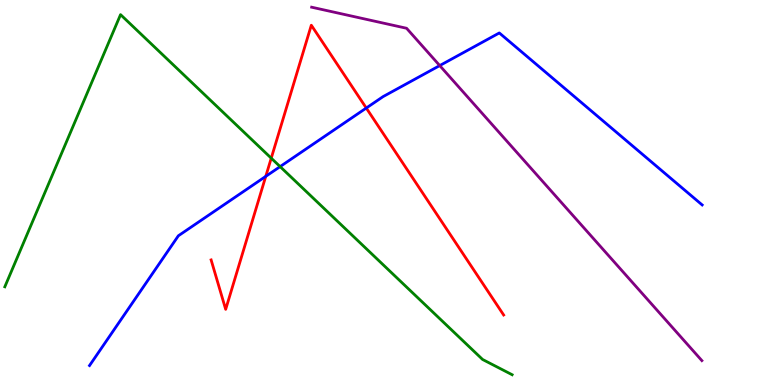[{'lines': ['blue', 'red'], 'intersections': [{'x': 3.43, 'y': 5.42}, {'x': 4.73, 'y': 7.19}]}, {'lines': ['green', 'red'], 'intersections': [{'x': 3.5, 'y': 5.89}]}, {'lines': ['purple', 'red'], 'intersections': []}, {'lines': ['blue', 'green'], 'intersections': [{'x': 3.61, 'y': 5.67}]}, {'lines': ['blue', 'purple'], 'intersections': [{'x': 5.67, 'y': 8.3}]}, {'lines': ['green', 'purple'], 'intersections': []}]